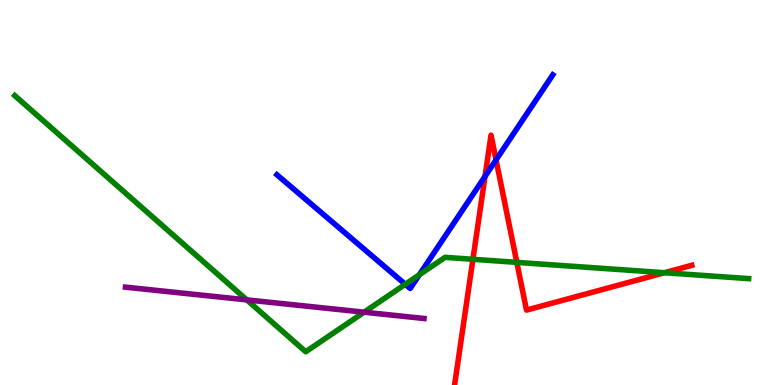[{'lines': ['blue', 'red'], 'intersections': [{'x': 6.26, 'y': 5.42}, {'x': 6.4, 'y': 5.85}]}, {'lines': ['green', 'red'], 'intersections': [{'x': 6.1, 'y': 3.27}, {'x': 6.67, 'y': 3.19}, {'x': 8.57, 'y': 2.92}]}, {'lines': ['purple', 'red'], 'intersections': []}, {'lines': ['blue', 'green'], 'intersections': [{'x': 5.23, 'y': 2.62}, {'x': 5.41, 'y': 2.86}]}, {'lines': ['blue', 'purple'], 'intersections': []}, {'lines': ['green', 'purple'], 'intersections': [{'x': 3.18, 'y': 2.21}, {'x': 4.7, 'y': 1.89}]}]